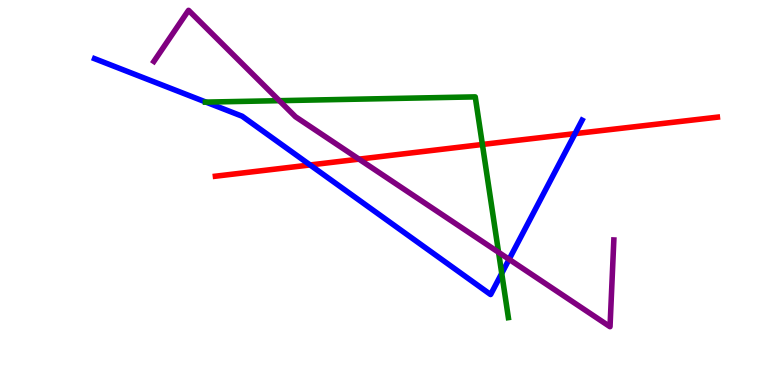[{'lines': ['blue', 'red'], 'intersections': [{'x': 4.0, 'y': 5.72}, {'x': 7.42, 'y': 6.53}]}, {'lines': ['green', 'red'], 'intersections': [{'x': 6.22, 'y': 6.25}]}, {'lines': ['purple', 'red'], 'intersections': [{'x': 4.63, 'y': 5.87}]}, {'lines': ['blue', 'green'], 'intersections': [{'x': 2.66, 'y': 7.35}, {'x': 6.47, 'y': 2.9}]}, {'lines': ['blue', 'purple'], 'intersections': [{'x': 6.57, 'y': 3.26}]}, {'lines': ['green', 'purple'], 'intersections': [{'x': 3.6, 'y': 7.38}, {'x': 6.43, 'y': 3.45}]}]